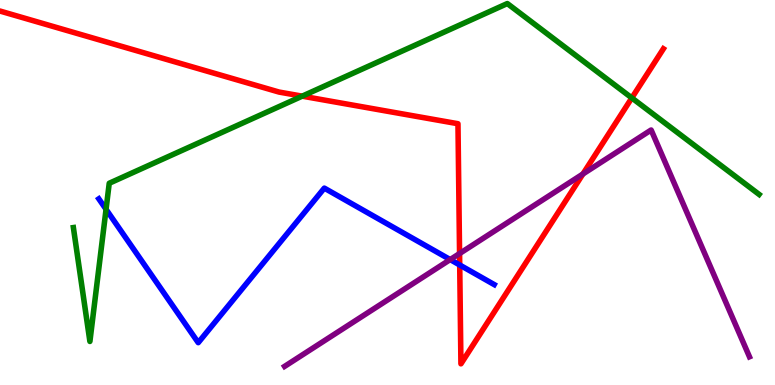[{'lines': ['blue', 'red'], 'intersections': [{'x': 5.93, 'y': 3.12}]}, {'lines': ['green', 'red'], 'intersections': [{'x': 3.9, 'y': 7.5}, {'x': 8.15, 'y': 7.46}]}, {'lines': ['purple', 'red'], 'intersections': [{'x': 5.93, 'y': 3.41}, {'x': 7.52, 'y': 5.48}]}, {'lines': ['blue', 'green'], 'intersections': [{'x': 1.37, 'y': 4.56}]}, {'lines': ['blue', 'purple'], 'intersections': [{'x': 5.81, 'y': 3.26}]}, {'lines': ['green', 'purple'], 'intersections': []}]